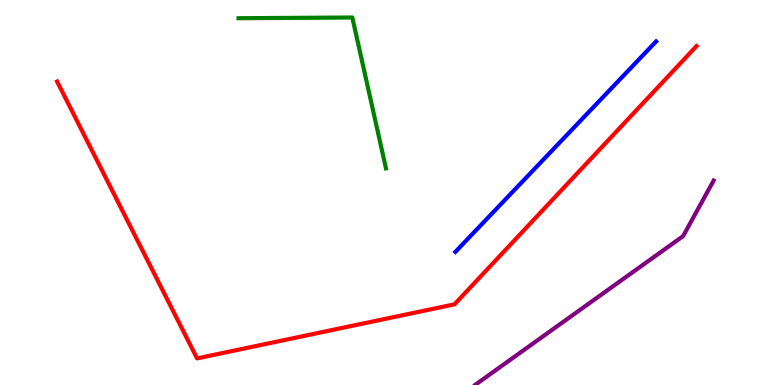[{'lines': ['blue', 'red'], 'intersections': []}, {'lines': ['green', 'red'], 'intersections': []}, {'lines': ['purple', 'red'], 'intersections': []}, {'lines': ['blue', 'green'], 'intersections': []}, {'lines': ['blue', 'purple'], 'intersections': []}, {'lines': ['green', 'purple'], 'intersections': []}]